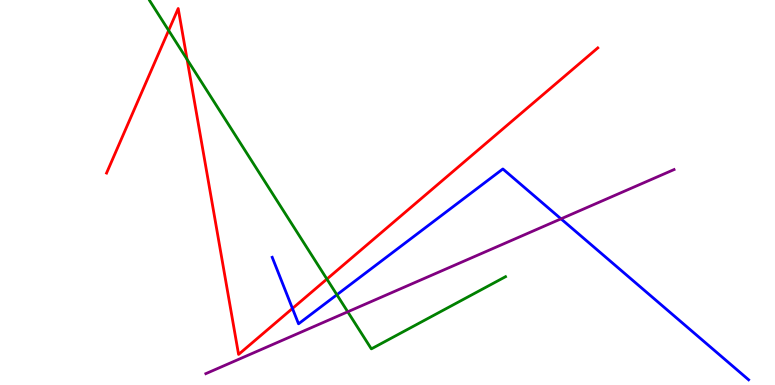[{'lines': ['blue', 'red'], 'intersections': [{'x': 3.77, 'y': 1.99}]}, {'lines': ['green', 'red'], 'intersections': [{'x': 2.18, 'y': 9.21}, {'x': 2.41, 'y': 8.46}, {'x': 4.22, 'y': 2.75}]}, {'lines': ['purple', 'red'], 'intersections': []}, {'lines': ['blue', 'green'], 'intersections': [{'x': 4.35, 'y': 2.34}]}, {'lines': ['blue', 'purple'], 'intersections': [{'x': 7.24, 'y': 4.32}]}, {'lines': ['green', 'purple'], 'intersections': [{'x': 4.49, 'y': 1.9}]}]